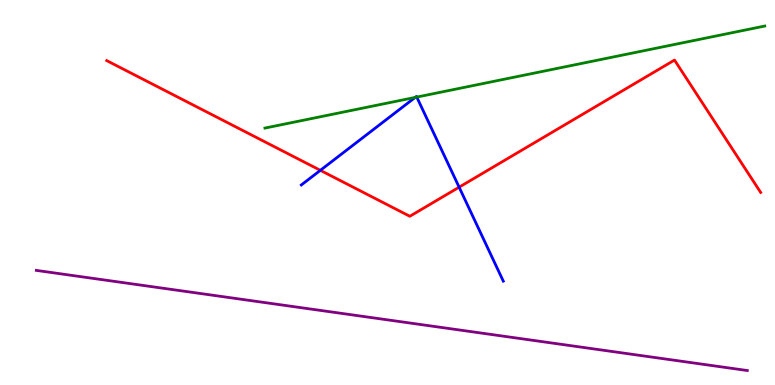[{'lines': ['blue', 'red'], 'intersections': [{'x': 4.13, 'y': 5.58}, {'x': 5.92, 'y': 5.14}]}, {'lines': ['green', 'red'], 'intersections': []}, {'lines': ['purple', 'red'], 'intersections': []}, {'lines': ['blue', 'green'], 'intersections': [{'x': 5.36, 'y': 7.47}, {'x': 5.38, 'y': 7.48}]}, {'lines': ['blue', 'purple'], 'intersections': []}, {'lines': ['green', 'purple'], 'intersections': []}]